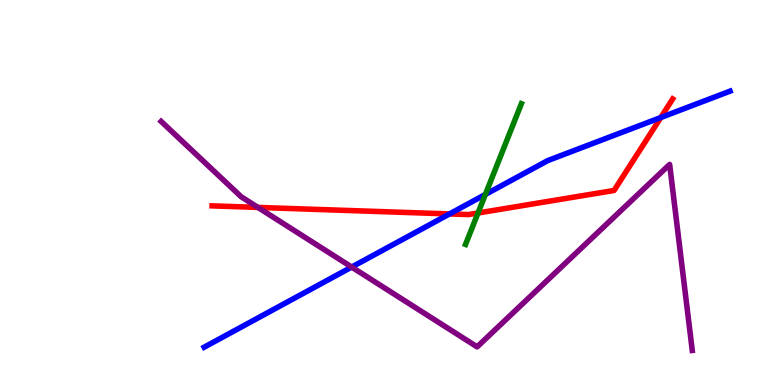[{'lines': ['blue', 'red'], 'intersections': [{'x': 5.8, 'y': 4.44}, {'x': 8.53, 'y': 6.95}]}, {'lines': ['green', 'red'], 'intersections': [{'x': 6.17, 'y': 4.47}]}, {'lines': ['purple', 'red'], 'intersections': [{'x': 3.33, 'y': 4.61}]}, {'lines': ['blue', 'green'], 'intersections': [{'x': 6.26, 'y': 4.95}]}, {'lines': ['blue', 'purple'], 'intersections': [{'x': 4.54, 'y': 3.06}]}, {'lines': ['green', 'purple'], 'intersections': []}]